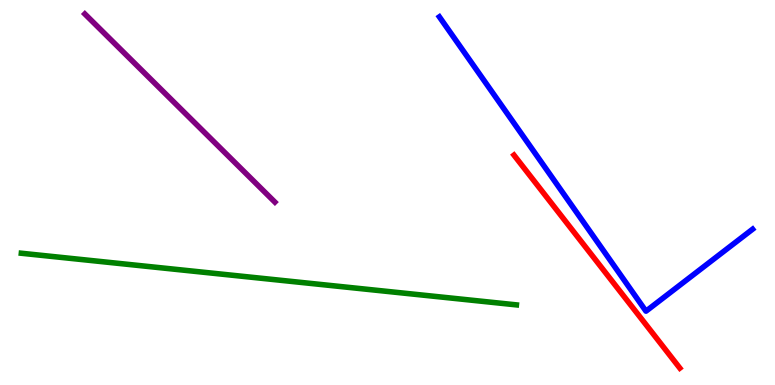[{'lines': ['blue', 'red'], 'intersections': []}, {'lines': ['green', 'red'], 'intersections': []}, {'lines': ['purple', 'red'], 'intersections': []}, {'lines': ['blue', 'green'], 'intersections': []}, {'lines': ['blue', 'purple'], 'intersections': []}, {'lines': ['green', 'purple'], 'intersections': []}]